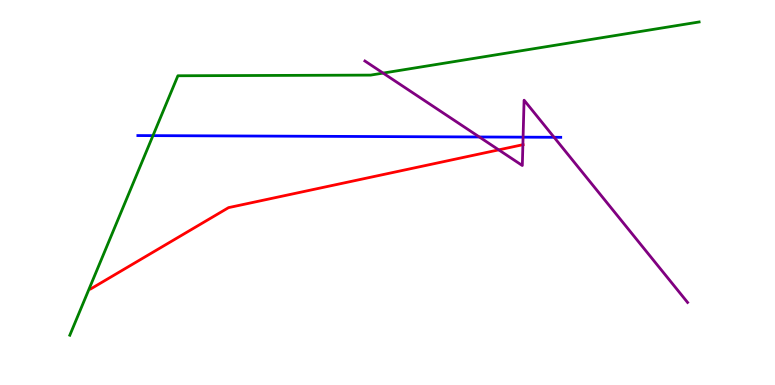[{'lines': ['blue', 'red'], 'intersections': []}, {'lines': ['green', 'red'], 'intersections': []}, {'lines': ['purple', 'red'], 'intersections': [{'x': 6.44, 'y': 6.11}, {'x': 6.75, 'y': 6.24}]}, {'lines': ['blue', 'green'], 'intersections': [{'x': 1.97, 'y': 6.48}]}, {'lines': ['blue', 'purple'], 'intersections': [{'x': 6.19, 'y': 6.44}, {'x': 6.75, 'y': 6.44}, {'x': 7.15, 'y': 6.43}]}, {'lines': ['green', 'purple'], 'intersections': [{'x': 4.94, 'y': 8.1}]}]